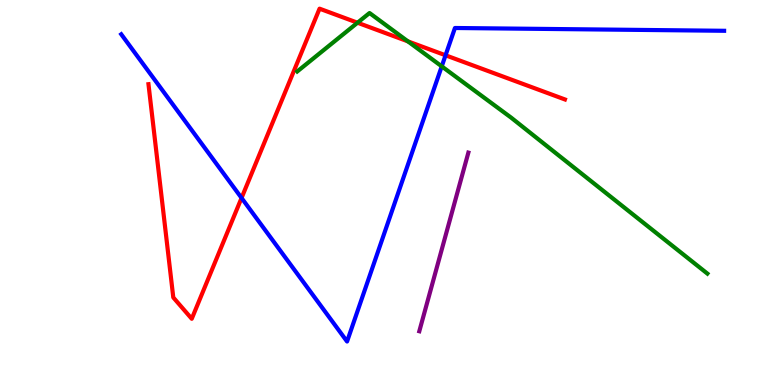[{'lines': ['blue', 'red'], 'intersections': [{'x': 3.12, 'y': 4.86}, {'x': 5.75, 'y': 8.56}]}, {'lines': ['green', 'red'], 'intersections': [{'x': 4.61, 'y': 9.41}, {'x': 5.26, 'y': 8.93}]}, {'lines': ['purple', 'red'], 'intersections': []}, {'lines': ['blue', 'green'], 'intersections': [{'x': 5.7, 'y': 8.28}]}, {'lines': ['blue', 'purple'], 'intersections': []}, {'lines': ['green', 'purple'], 'intersections': []}]